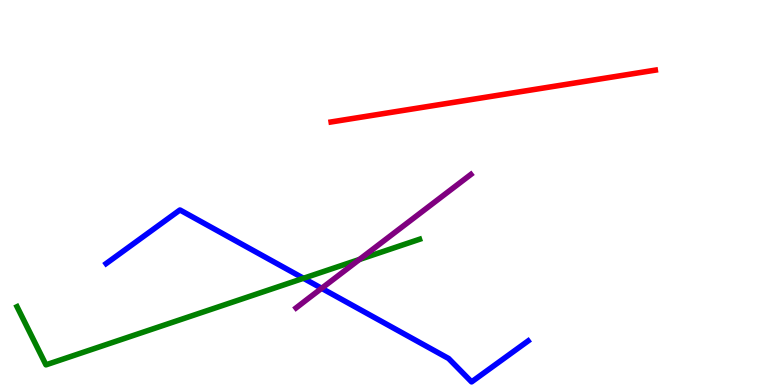[{'lines': ['blue', 'red'], 'intersections': []}, {'lines': ['green', 'red'], 'intersections': []}, {'lines': ['purple', 'red'], 'intersections': []}, {'lines': ['blue', 'green'], 'intersections': [{'x': 3.92, 'y': 2.77}]}, {'lines': ['blue', 'purple'], 'intersections': [{'x': 4.15, 'y': 2.51}]}, {'lines': ['green', 'purple'], 'intersections': [{'x': 4.64, 'y': 3.26}]}]